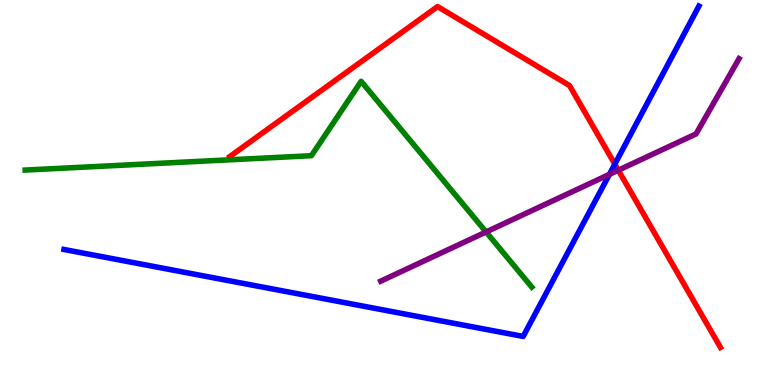[{'lines': ['blue', 'red'], 'intersections': [{'x': 7.93, 'y': 5.74}]}, {'lines': ['green', 'red'], 'intersections': []}, {'lines': ['purple', 'red'], 'intersections': [{'x': 7.98, 'y': 5.58}]}, {'lines': ['blue', 'green'], 'intersections': []}, {'lines': ['blue', 'purple'], 'intersections': [{'x': 7.86, 'y': 5.47}]}, {'lines': ['green', 'purple'], 'intersections': [{'x': 6.27, 'y': 3.98}]}]